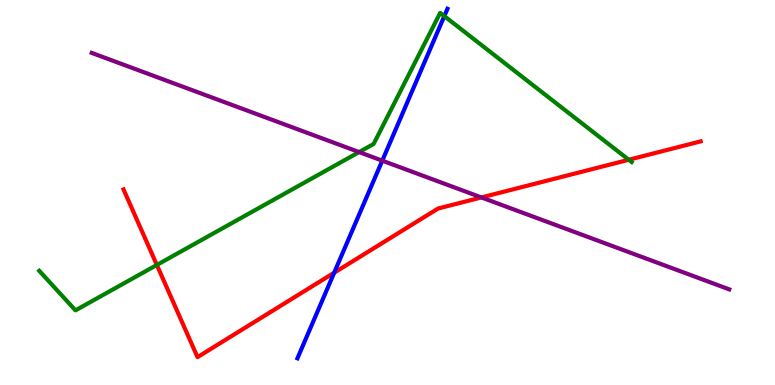[{'lines': ['blue', 'red'], 'intersections': [{'x': 4.31, 'y': 2.92}]}, {'lines': ['green', 'red'], 'intersections': [{'x': 2.02, 'y': 3.12}, {'x': 8.11, 'y': 5.85}]}, {'lines': ['purple', 'red'], 'intersections': [{'x': 6.21, 'y': 4.87}]}, {'lines': ['blue', 'green'], 'intersections': [{'x': 5.73, 'y': 9.58}]}, {'lines': ['blue', 'purple'], 'intersections': [{'x': 4.93, 'y': 5.83}]}, {'lines': ['green', 'purple'], 'intersections': [{'x': 4.63, 'y': 6.05}]}]